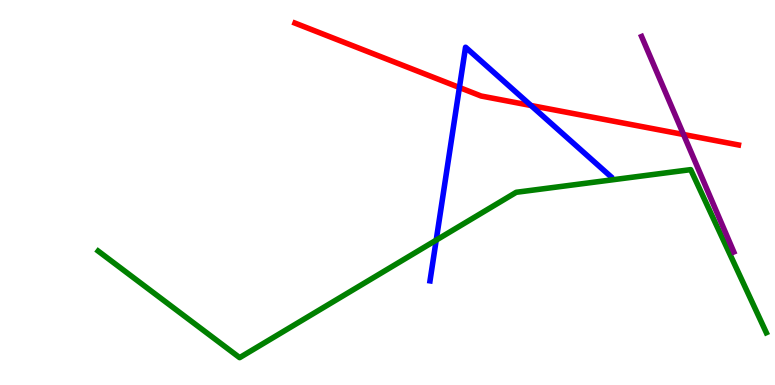[{'lines': ['blue', 'red'], 'intersections': [{'x': 5.93, 'y': 7.73}, {'x': 6.85, 'y': 7.26}]}, {'lines': ['green', 'red'], 'intersections': []}, {'lines': ['purple', 'red'], 'intersections': [{'x': 8.82, 'y': 6.51}]}, {'lines': ['blue', 'green'], 'intersections': [{'x': 5.63, 'y': 3.76}]}, {'lines': ['blue', 'purple'], 'intersections': []}, {'lines': ['green', 'purple'], 'intersections': []}]